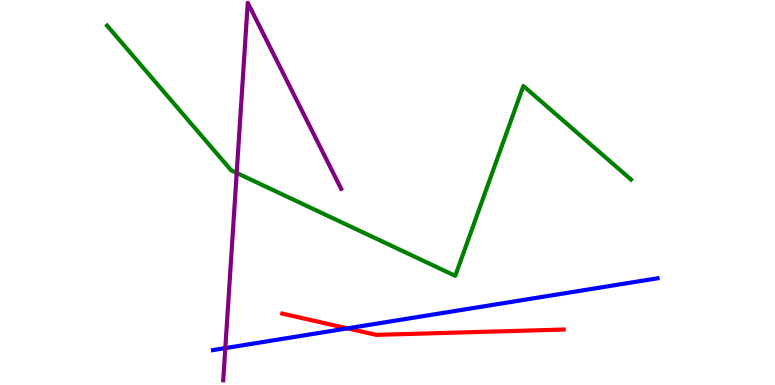[{'lines': ['blue', 'red'], 'intersections': [{'x': 4.48, 'y': 1.47}]}, {'lines': ['green', 'red'], 'intersections': []}, {'lines': ['purple', 'red'], 'intersections': []}, {'lines': ['blue', 'green'], 'intersections': []}, {'lines': ['blue', 'purple'], 'intersections': [{'x': 2.91, 'y': 0.958}]}, {'lines': ['green', 'purple'], 'intersections': [{'x': 3.05, 'y': 5.51}]}]